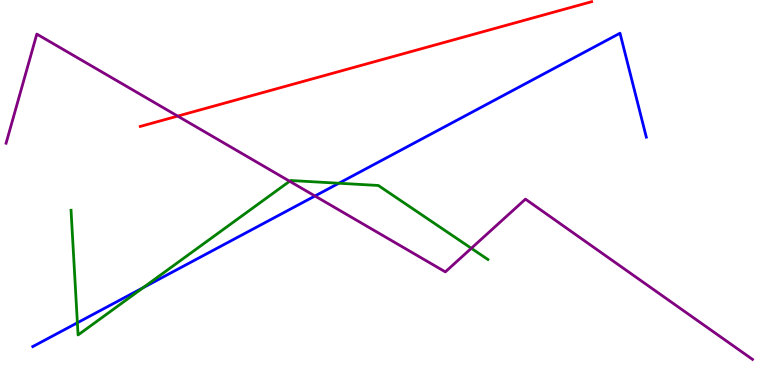[{'lines': ['blue', 'red'], 'intersections': []}, {'lines': ['green', 'red'], 'intersections': []}, {'lines': ['purple', 'red'], 'intersections': [{'x': 2.29, 'y': 6.98}]}, {'lines': ['blue', 'green'], 'intersections': [{'x': 0.998, 'y': 1.62}, {'x': 1.85, 'y': 2.53}, {'x': 4.37, 'y': 5.24}]}, {'lines': ['blue', 'purple'], 'intersections': [{'x': 4.06, 'y': 4.91}]}, {'lines': ['green', 'purple'], 'intersections': [{'x': 3.74, 'y': 5.29}, {'x': 6.08, 'y': 3.55}]}]